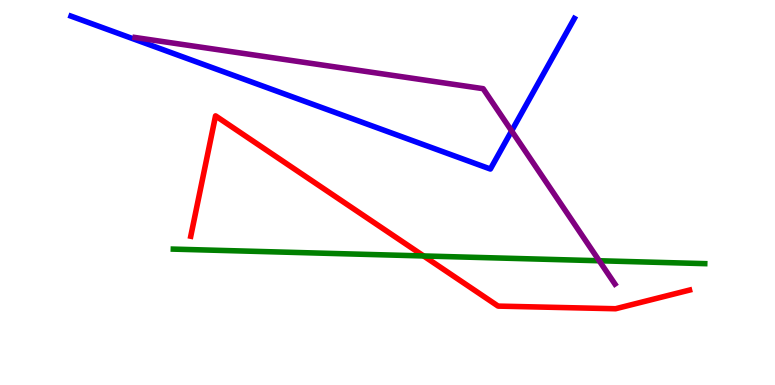[{'lines': ['blue', 'red'], 'intersections': []}, {'lines': ['green', 'red'], 'intersections': [{'x': 5.47, 'y': 3.35}]}, {'lines': ['purple', 'red'], 'intersections': []}, {'lines': ['blue', 'green'], 'intersections': []}, {'lines': ['blue', 'purple'], 'intersections': [{'x': 6.6, 'y': 6.6}]}, {'lines': ['green', 'purple'], 'intersections': [{'x': 7.73, 'y': 3.23}]}]